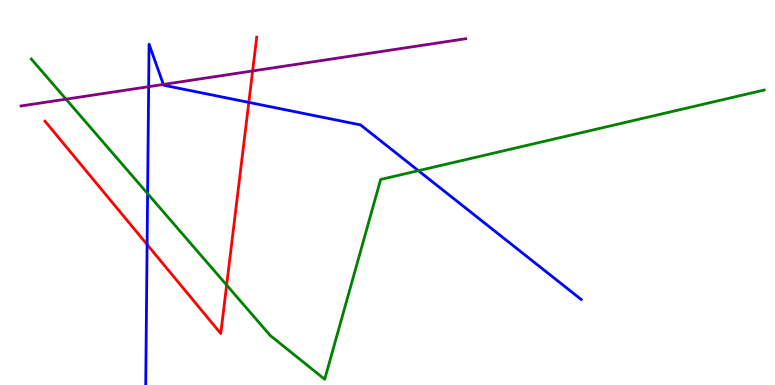[{'lines': ['blue', 'red'], 'intersections': [{'x': 1.9, 'y': 3.65}, {'x': 3.21, 'y': 7.34}]}, {'lines': ['green', 'red'], 'intersections': [{'x': 2.92, 'y': 2.6}]}, {'lines': ['purple', 'red'], 'intersections': [{'x': 3.26, 'y': 8.16}]}, {'lines': ['blue', 'green'], 'intersections': [{'x': 1.9, 'y': 4.97}, {'x': 5.4, 'y': 5.57}]}, {'lines': ['blue', 'purple'], 'intersections': [{'x': 1.92, 'y': 7.75}, {'x': 2.11, 'y': 7.81}]}, {'lines': ['green', 'purple'], 'intersections': [{'x': 0.852, 'y': 7.42}]}]